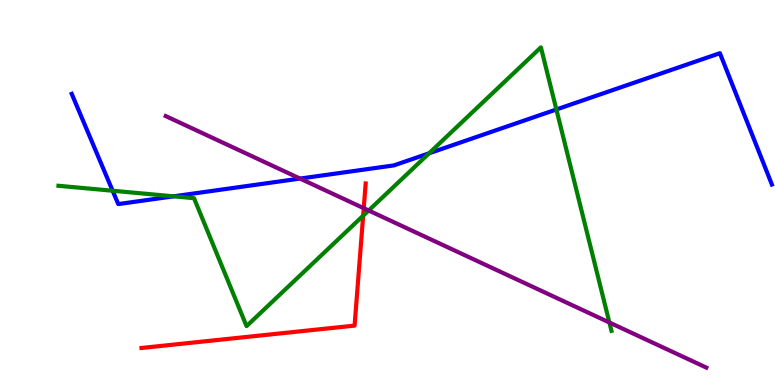[{'lines': ['blue', 'red'], 'intersections': []}, {'lines': ['green', 'red'], 'intersections': [{'x': 4.69, 'y': 4.4}]}, {'lines': ['purple', 'red'], 'intersections': [{'x': 4.69, 'y': 4.59}]}, {'lines': ['blue', 'green'], 'intersections': [{'x': 1.45, 'y': 5.05}, {'x': 2.24, 'y': 4.9}, {'x': 5.54, 'y': 6.02}, {'x': 7.18, 'y': 7.16}]}, {'lines': ['blue', 'purple'], 'intersections': [{'x': 3.87, 'y': 5.36}]}, {'lines': ['green', 'purple'], 'intersections': [{'x': 4.76, 'y': 4.53}, {'x': 7.86, 'y': 1.62}]}]